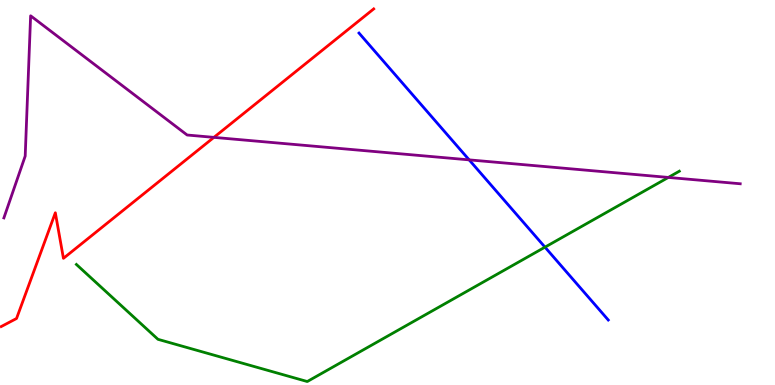[{'lines': ['blue', 'red'], 'intersections': []}, {'lines': ['green', 'red'], 'intersections': []}, {'lines': ['purple', 'red'], 'intersections': [{'x': 2.76, 'y': 6.43}]}, {'lines': ['blue', 'green'], 'intersections': [{'x': 7.03, 'y': 3.58}]}, {'lines': ['blue', 'purple'], 'intersections': [{'x': 6.05, 'y': 5.85}]}, {'lines': ['green', 'purple'], 'intersections': [{'x': 8.62, 'y': 5.39}]}]